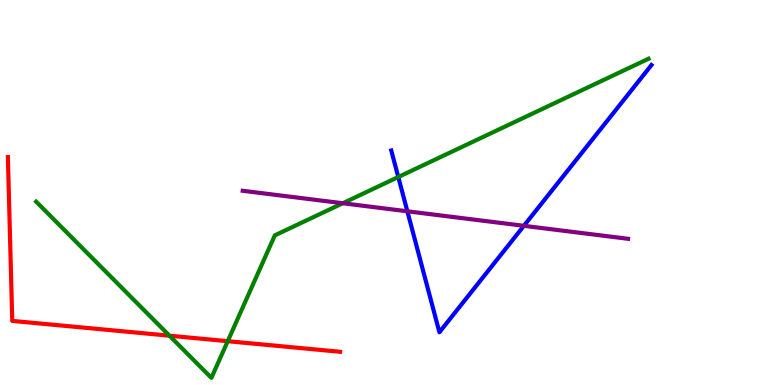[{'lines': ['blue', 'red'], 'intersections': []}, {'lines': ['green', 'red'], 'intersections': [{'x': 2.19, 'y': 1.28}, {'x': 2.94, 'y': 1.14}]}, {'lines': ['purple', 'red'], 'intersections': []}, {'lines': ['blue', 'green'], 'intersections': [{'x': 5.14, 'y': 5.4}]}, {'lines': ['blue', 'purple'], 'intersections': [{'x': 5.26, 'y': 4.51}, {'x': 6.76, 'y': 4.13}]}, {'lines': ['green', 'purple'], 'intersections': [{'x': 4.42, 'y': 4.72}]}]